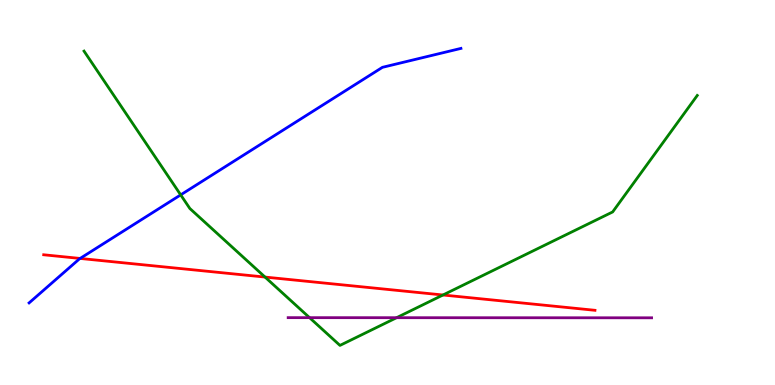[{'lines': ['blue', 'red'], 'intersections': [{'x': 1.03, 'y': 3.29}]}, {'lines': ['green', 'red'], 'intersections': [{'x': 3.42, 'y': 2.8}, {'x': 5.72, 'y': 2.34}]}, {'lines': ['purple', 'red'], 'intersections': []}, {'lines': ['blue', 'green'], 'intersections': [{'x': 2.33, 'y': 4.94}]}, {'lines': ['blue', 'purple'], 'intersections': []}, {'lines': ['green', 'purple'], 'intersections': [{'x': 3.99, 'y': 1.75}, {'x': 5.12, 'y': 1.75}]}]